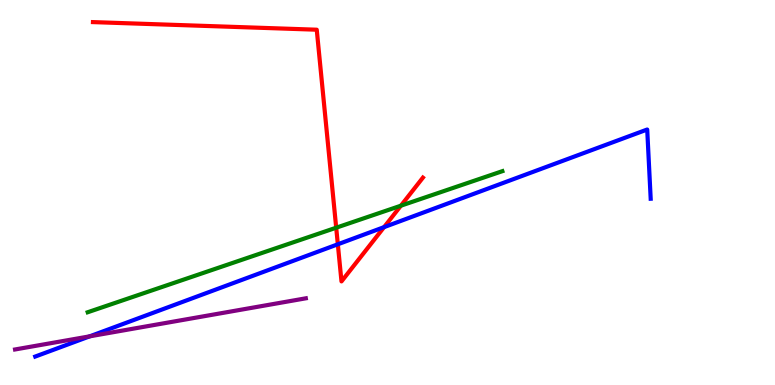[{'lines': ['blue', 'red'], 'intersections': [{'x': 4.36, 'y': 3.65}, {'x': 4.96, 'y': 4.1}]}, {'lines': ['green', 'red'], 'intersections': [{'x': 4.34, 'y': 4.09}, {'x': 5.17, 'y': 4.66}]}, {'lines': ['purple', 'red'], 'intersections': []}, {'lines': ['blue', 'green'], 'intersections': []}, {'lines': ['blue', 'purple'], 'intersections': [{'x': 1.16, 'y': 1.26}]}, {'lines': ['green', 'purple'], 'intersections': []}]